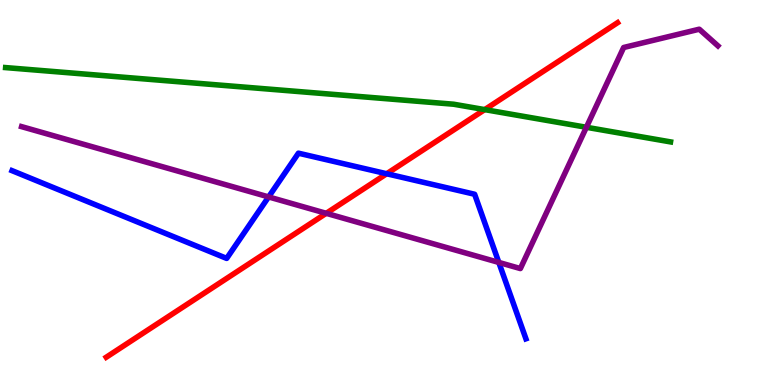[{'lines': ['blue', 'red'], 'intersections': [{'x': 4.99, 'y': 5.49}]}, {'lines': ['green', 'red'], 'intersections': [{'x': 6.25, 'y': 7.15}]}, {'lines': ['purple', 'red'], 'intersections': [{'x': 4.21, 'y': 4.46}]}, {'lines': ['blue', 'green'], 'intersections': []}, {'lines': ['blue', 'purple'], 'intersections': [{'x': 3.47, 'y': 4.89}, {'x': 6.44, 'y': 3.18}]}, {'lines': ['green', 'purple'], 'intersections': [{'x': 7.57, 'y': 6.69}]}]